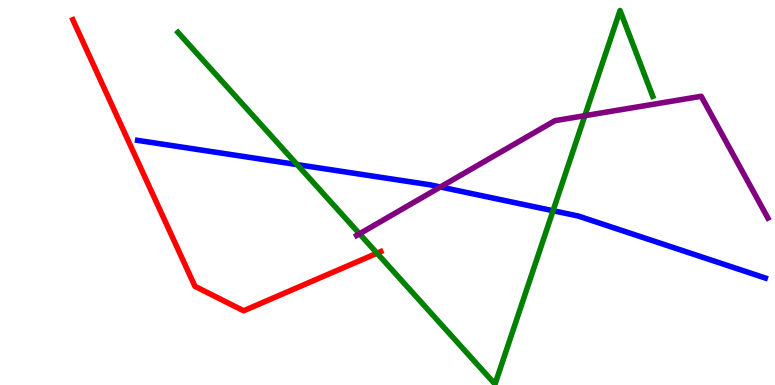[{'lines': ['blue', 'red'], 'intersections': []}, {'lines': ['green', 'red'], 'intersections': [{'x': 4.86, 'y': 3.42}]}, {'lines': ['purple', 'red'], 'intersections': []}, {'lines': ['blue', 'green'], 'intersections': [{'x': 3.83, 'y': 5.72}, {'x': 7.14, 'y': 4.53}]}, {'lines': ['blue', 'purple'], 'intersections': [{'x': 5.68, 'y': 5.14}]}, {'lines': ['green', 'purple'], 'intersections': [{'x': 4.64, 'y': 3.93}, {'x': 7.55, 'y': 7.0}]}]